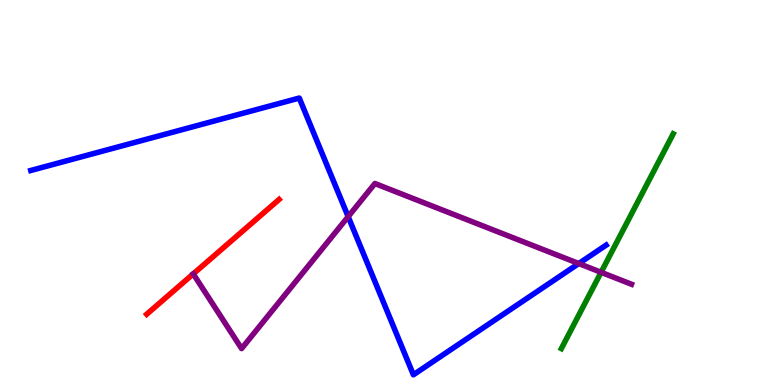[{'lines': ['blue', 'red'], 'intersections': []}, {'lines': ['green', 'red'], 'intersections': []}, {'lines': ['purple', 'red'], 'intersections': [{'x': 2.49, 'y': 2.89}]}, {'lines': ['blue', 'green'], 'intersections': []}, {'lines': ['blue', 'purple'], 'intersections': [{'x': 4.49, 'y': 4.37}, {'x': 7.47, 'y': 3.15}]}, {'lines': ['green', 'purple'], 'intersections': [{'x': 7.76, 'y': 2.93}]}]